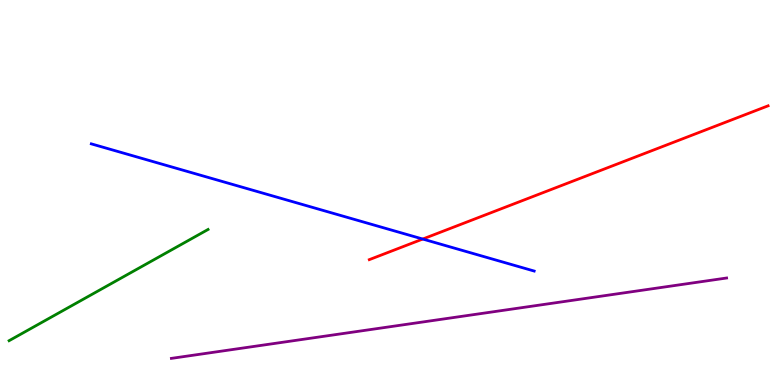[{'lines': ['blue', 'red'], 'intersections': [{'x': 5.45, 'y': 3.79}]}, {'lines': ['green', 'red'], 'intersections': []}, {'lines': ['purple', 'red'], 'intersections': []}, {'lines': ['blue', 'green'], 'intersections': []}, {'lines': ['blue', 'purple'], 'intersections': []}, {'lines': ['green', 'purple'], 'intersections': []}]